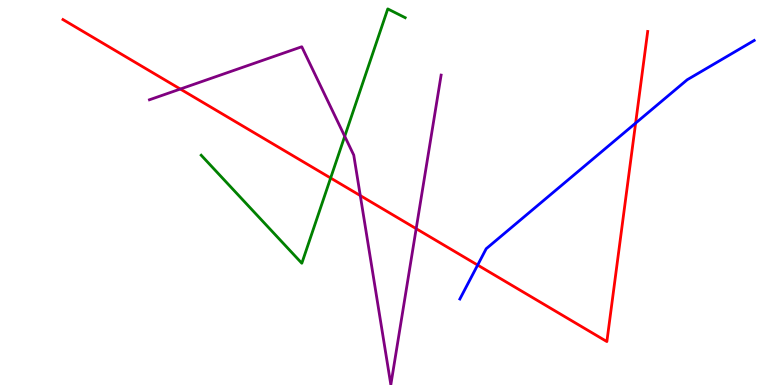[{'lines': ['blue', 'red'], 'intersections': [{'x': 6.16, 'y': 3.12}, {'x': 8.2, 'y': 6.8}]}, {'lines': ['green', 'red'], 'intersections': [{'x': 4.27, 'y': 5.38}]}, {'lines': ['purple', 'red'], 'intersections': [{'x': 2.33, 'y': 7.69}, {'x': 4.65, 'y': 4.92}, {'x': 5.37, 'y': 4.06}]}, {'lines': ['blue', 'green'], 'intersections': []}, {'lines': ['blue', 'purple'], 'intersections': []}, {'lines': ['green', 'purple'], 'intersections': [{'x': 4.45, 'y': 6.46}]}]